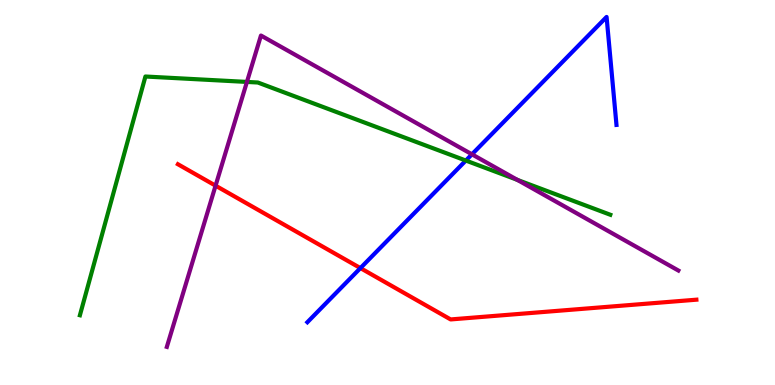[{'lines': ['blue', 'red'], 'intersections': [{'x': 4.65, 'y': 3.04}]}, {'lines': ['green', 'red'], 'intersections': []}, {'lines': ['purple', 'red'], 'intersections': [{'x': 2.78, 'y': 5.18}]}, {'lines': ['blue', 'green'], 'intersections': [{'x': 6.01, 'y': 5.83}]}, {'lines': ['blue', 'purple'], 'intersections': [{'x': 6.09, 'y': 5.99}]}, {'lines': ['green', 'purple'], 'intersections': [{'x': 3.19, 'y': 7.87}, {'x': 6.68, 'y': 5.33}]}]